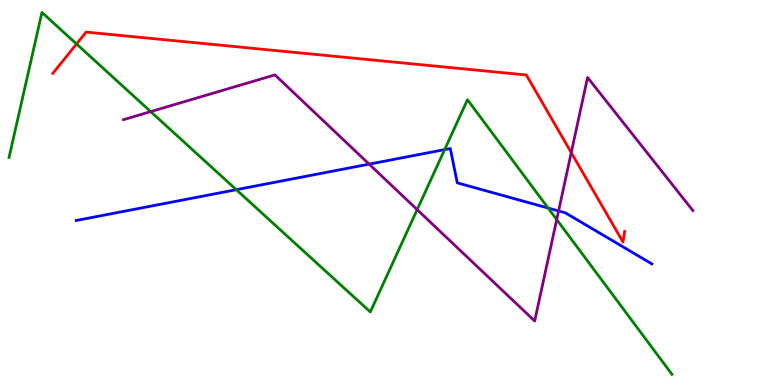[{'lines': ['blue', 'red'], 'intersections': []}, {'lines': ['green', 'red'], 'intersections': [{'x': 0.988, 'y': 8.86}]}, {'lines': ['purple', 'red'], 'intersections': [{'x': 7.37, 'y': 6.04}]}, {'lines': ['blue', 'green'], 'intersections': [{'x': 3.05, 'y': 5.07}, {'x': 5.74, 'y': 6.11}, {'x': 7.07, 'y': 4.6}]}, {'lines': ['blue', 'purple'], 'intersections': [{'x': 4.76, 'y': 5.74}, {'x': 7.21, 'y': 4.52}]}, {'lines': ['green', 'purple'], 'intersections': [{'x': 1.94, 'y': 7.1}, {'x': 5.38, 'y': 4.55}, {'x': 7.18, 'y': 4.3}]}]